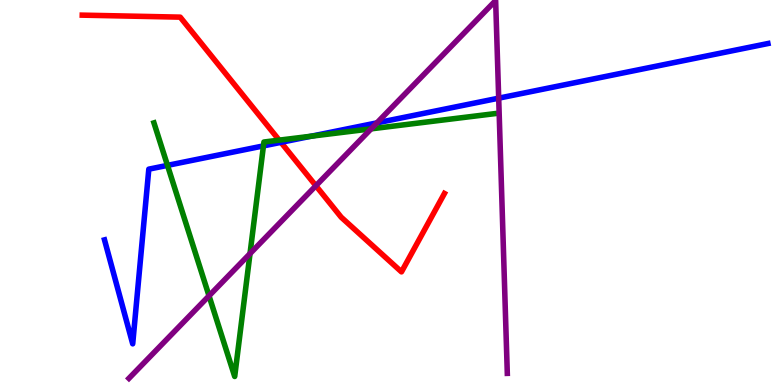[{'lines': ['blue', 'red'], 'intersections': [{'x': 3.63, 'y': 6.3}]}, {'lines': ['green', 'red'], 'intersections': [{'x': 3.6, 'y': 6.36}]}, {'lines': ['purple', 'red'], 'intersections': [{'x': 4.08, 'y': 5.18}]}, {'lines': ['blue', 'green'], 'intersections': [{'x': 2.16, 'y': 5.7}, {'x': 3.4, 'y': 6.21}, {'x': 4.02, 'y': 6.46}]}, {'lines': ['blue', 'purple'], 'intersections': [{'x': 4.86, 'y': 6.81}, {'x': 6.43, 'y': 7.45}]}, {'lines': ['green', 'purple'], 'intersections': [{'x': 2.7, 'y': 2.32}, {'x': 3.23, 'y': 3.41}, {'x': 4.79, 'y': 6.65}]}]